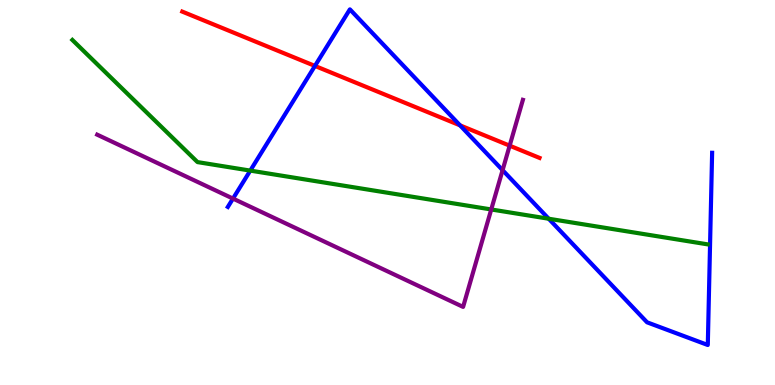[{'lines': ['blue', 'red'], 'intersections': [{'x': 4.06, 'y': 8.29}, {'x': 5.94, 'y': 6.74}]}, {'lines': ['green', 'red'], 'intersections': []}, {'lines': ['purple', 'red'], 'intersections': [{'x': 6.58, 'y': 6.22}]}, {'lines': ['blue', 'green'], 'intersections': [{'x': 3.23, 'y': 5.57}, {'x': 7.08, 'y': 4.32}]}, {'lines': ['blue', 'purple'], 'intersections': [{'x': 3.01, 'y': 4.84}, {'x': 6.49, 'y': 5.58}]}, {'lines': ['green', 'purple'], 'intersections': [{'x': 6.34, 'y': 4.56}]}]